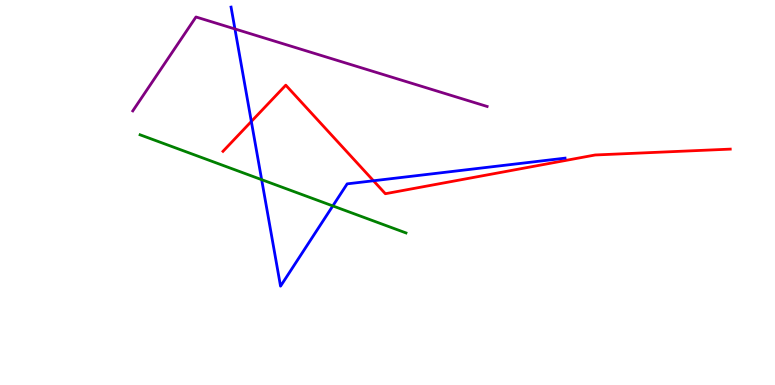[{'lines': ['blue', 'red'], 'intersections': [{'x': 3.24, 'y': 6.85}, {'x': 4.82, 'y': 5.31}]}, {'lines': ['green', 'red'], 'intersections': []}, {'lines': ['purple', 'red'], 'intersections': []}, {'lines': ['blue', 'green'], 'intersections': [{'x': 3.38, 'y': 5.33}, {'x': 4.29, 'y': 4.65}]}, {'lines': ['blue', 'purple'], 'intersections': [{'x': 3.03, 'y': 9.25}]}, {'lines': ['green', 'purple'], 'intersections': []}]